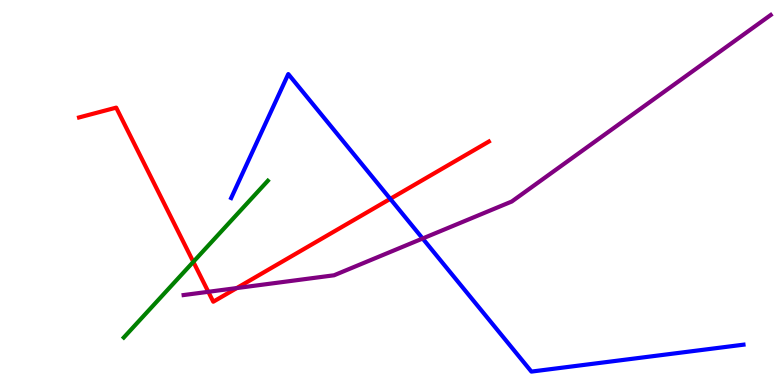[{'lines': ['blue', 'red'], 'intersections': [{'x': 5.04, 'y': 4.83}]}, {'lines': ['green', 'red'], 'intersections': [{'x': 2.49, 'y': 3.2}]}, {'lines': ['purple', 'red'], 'intersections': [{'x': 2.69, 'y': 2.42}, {'x': 3.05, 'y': 2.52}]}, {'lines': ['blue', 'green'], 'intersections': []}, {'lines': ['blue', 'purple'], 'intersections': [{'x': 5.45, 'y': 3.81}]}, {'lines': ['green', 'purple'], 'intersections': []}]